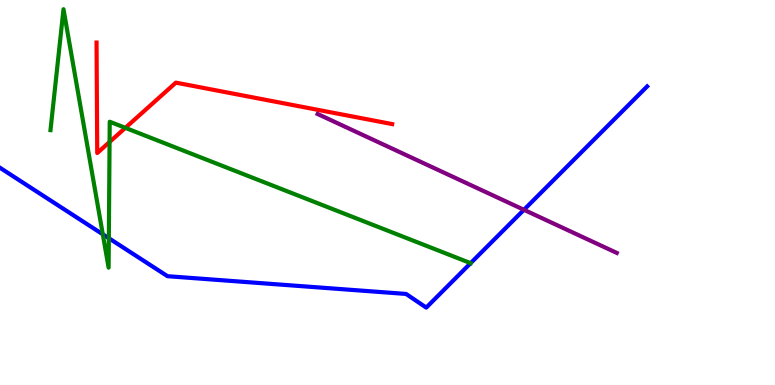[{'lines': ['blue', 'red'], 'intersections': []}, {'lines': ['green', 'red'], 'intersections': [{'x': 1.41, 'y': 6.31}, {'x': 1.62, 'y': 6.68}]}, {'lines': ['purple', 'red'], 'intersections': []}, {'lines': ['blue', 'green'], 'intersections': [{'x': 1.33, 'y': 3.91}, {'x': 1.4, 'y': 3.81}, {'x': 6.07, 'y': 3.16}]}, {'lines': ['blue', 'purple'], 'intersections': [{'x': 6.76, 'y': 4.55}]}, {'lines': ['green', 'purple'], 'intersections': []}]